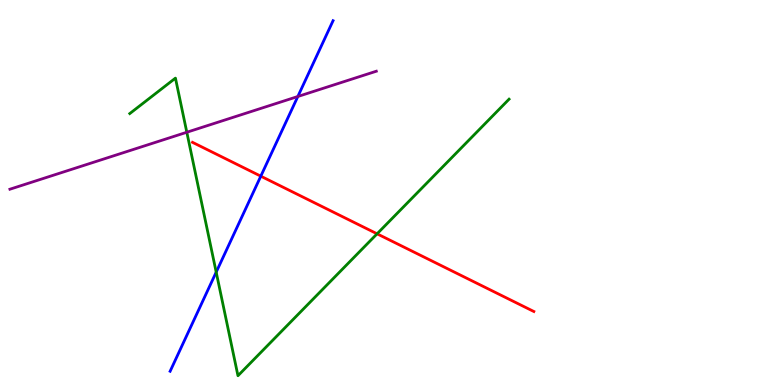[{'lines': ['blue', 'red'], 'intersections': [{'x': 3.37, 'y': 5.42}]}, {'lines': ['green', 'red'], 'intersections': [{'x': 4.87, 'y': 3.93}]}, {'lines': ['purple', 'red'], 'intersections': []}, {'lines': ['blue', 'green'], 'intersections': [{'x': 2.79, 'y': 2.93}]}, {'lines': ['blue', 'purple'], 'intersections': [{'x': 3.84, 'y': 7.49}]}, {'lines': ['green', 'purple'], 'intersections': [{'x': 2.41, 'y': 6.56}]}]